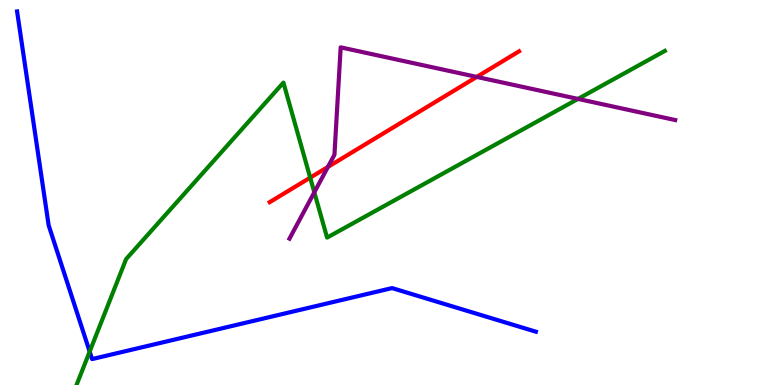[{'lines': ['blue', 'red'], 'intersections': []}, {'lines': ['green', 'red'], 'intersections': [{'x': 4.0, 'y': 5.39}]}, {'lines': ['purple', 'red'], 'intersections': [{'x': 4.23, 'y': 5.66}, {'x': 6.15, 'y': 8.0}]}, {'lines': ['blue', 'green'], 'intersections': [{'x': 1.16, 'y': 0.867}]}, {'lines': ['blue', 'purple'], 'intersections': []}, {'lines': ['green', 'purple'], 'intersections': [{'x': 4.06, 'y': 5.01}, {'x': 7.46, 'y': 7.43}]}]